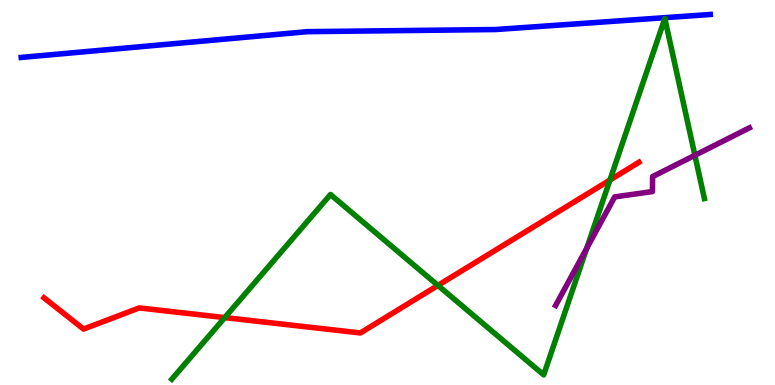[{'lines': ['blue', 'red'], 'intersections': []}, {'lines': ['green', 'red'], 'intersections': [{'x': 2.9, 'y': 1.75}, {'x': 5.65, 'y': 2.59}, {'x': 7.87, 'y': 5.32}]}, {'lines': ['purple', 'red'], 'intersections': []}, {'lines': ['blue', 'green'], 'intersections': []}, {'lines': ['blue', 'purple'], 'intersections': []}, {'lines': ['green', 'purple'], 'intersections': [{'x': 7.57, 'y': 3.55}, {'x': 8.97, 'y': 5.97}]}]